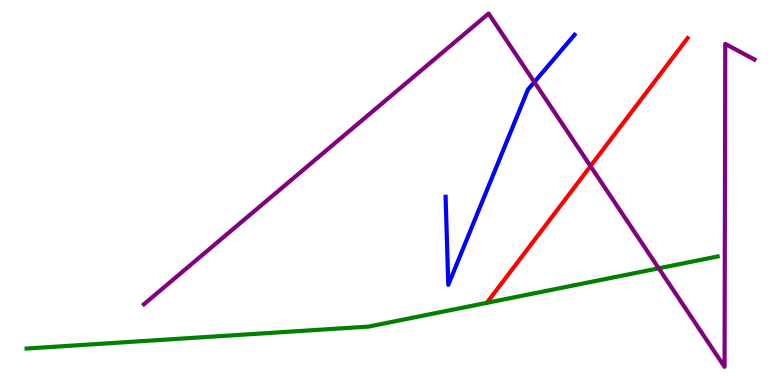[{'lines': ['blue', 'red'], 'intersections': []}, {'lines': ['green', 'red'], 'intersections': []}, {'lines': ['purple', 'red'], 'intersections': [{'x': 7.62, 'y': 5.68}]}, {'lines': ['blue', 'green'], 'intersections': []}, {'lines': ['blue', 'purple'], 'intersections': [{'x': 6.9, 'y': 7.87}]}, {'lines': ['green', 'purple'], 'intersections': [{'x': 8.5, 'y': 3.03}]}]